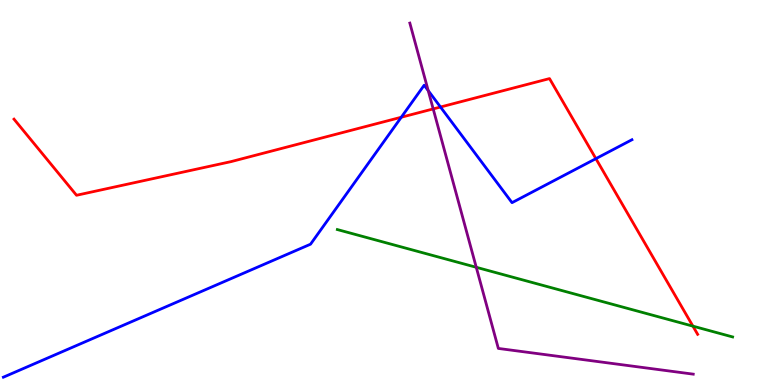[{'lines': ['blue', 'red'], 'intersections': [{'x': 5.18, 'y': 6.95}, {'x': 5.68, 'y': 7.22}, {'x': 7.69, 'y': 5.88}]}, {'lines': ['green', 'red'], 'intersections': [{'x': 8.94, 'y': 1.53}]}, {'lines': ['purple', 'red'], 'intersections': [{'x': 5.59, 'y': 7.17}]}, {'lines': ['blue', 'green'], 'intersections': []}, {'lines': ['blue', 'purple'], 'intersections': [{'x': 5.53, 'y': 7.65}]}, {'lines': ['green', 'purple'], 'intersections': [{'x': 6.15, 'y': 3.06}]}]